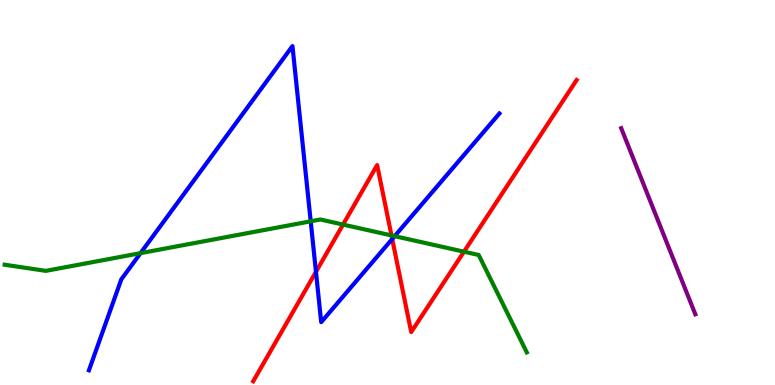[{'lines': ['blue', 'red'], 'intersections': [{'x': 4.08, 'y': 2.94}, {'x': 5.06, 'y': 3.79}]}, {'lines': ['green', 'red'], 'intersections': [{'x': 4.43, 'y': 4.17}, {'x': 5.05, 'y': 3.88}, {'x': 5.99, 'y': 3.46}]}, {'lines': ['purple', 'red'], 'intersections': []}, {'lines': ['blue', 'green'], 'intersections': [{'x': 1.81, 'y': 3.42}, {'x': 4.01, 'y': 4.25}, {'x': 5.09, 'y': 3.87}]}, {'lines': ['blue', 'purple'], 'intersections': []}, {'lines': ['green', 'purple'], 'intersections': []}]